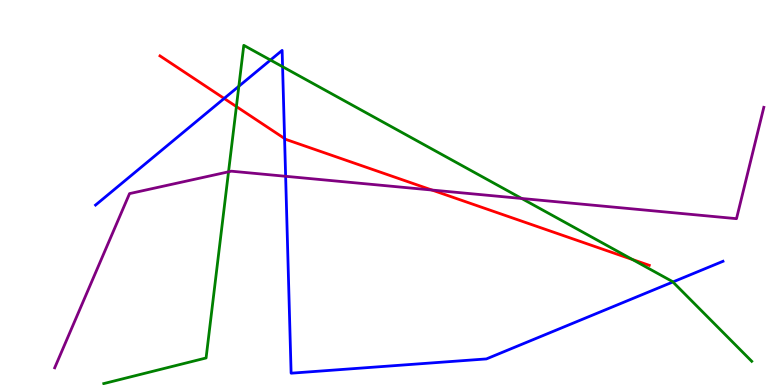[{'lines': ['blue', 'red'], 'intersections': [{'x': 2.89, 'y': 7.44}, {'x': 3.67, 'y': 6.4}]}, {'lines': ['green', 'red'], 'intersections': [{'x': 3.05, 'y': 7.23}, {'x': 8.16, 'y': 3.26}]}, {'lines': ['purple', 'red'], 'intersections': [{'x': 5.57, 'y': 5.06}]}, {'lines': ['blue', 'green'], 'intersections': [{'x': 3.08, 'y': 7.76}, {'x': 3.49, 'y': 8.44}, {'x': 3.65, 'y': 8.27}, {'x': 8.68, 'y': 2.68}]}, {'lines': ['blue', 'purple'], 'intersections': [{'x': 3.69, 'y': 5.42}]}, {'lines': ['green', 'purple'], 'intersections': [{'x': 2.95, 'y': 5.54}, {'x': 6.73, 'y': 4.84}]}]